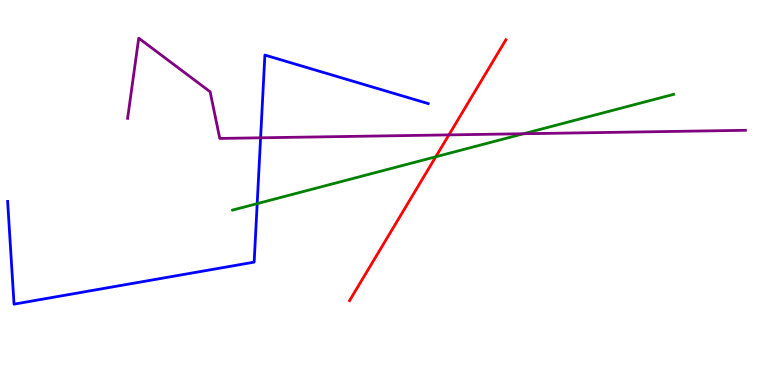[{'lines': ['blue', 'red'], 'intersections': []}, {'lines': ['green', 'red'], 'intersections': [{'x': 5.62, 'y': 5.93}]}, {'lines': ['purple', 'red'], 'intersections': [{'x': 5.79, 'y': 6.5}]}, {'lines': ['blue', 'green'], 'intersections': [{'x': 3.32, 'y': 4.71}]}, {'lines': ['blue', 'purple'], 'intersections': [{'x': 3.36, 'y': 6.42}]}, {'lines': ['green', 'purple'], 'intersections': [{'x': 6.76, 'y': 6.53}]}]